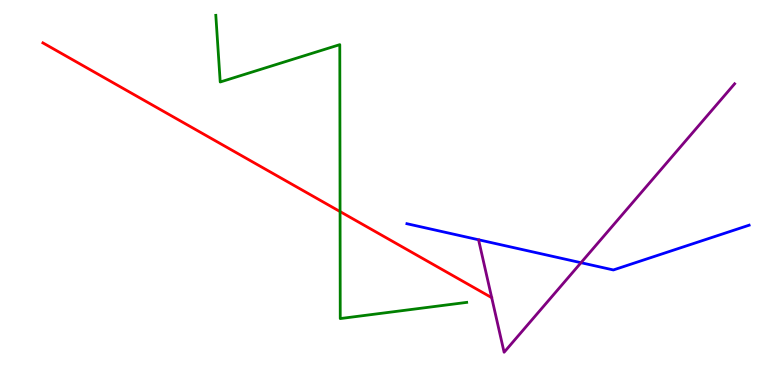[{'lines': ['blue', 'red'], 'intersections': []}, {'lines': ['green', 'red'], 'intersections': [{'x': 4.39, 'y': 4.5}]}, {'lines': ['purple', 'red'], 'intersections': []}, {'lines': ['blue', 'green'], 'intersections': []}, {'lines': ['blue', 'purple'], 'intersections': [{'x': 7.5, 'y': 3.18}]}, {'lines': ['green', 'purple'], 'intersections': []}]